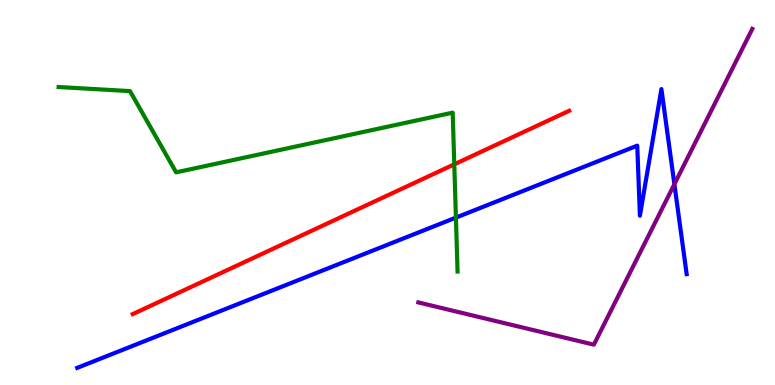[{'lines': ['blue', 'red'], 'intersections': []}, {'lines': ['green', 'red'], 'intersections': [{'x': 5.86, 'y': 5.73}]}, {'lines': ['purple', 'red'], 'intersections': []}, {'lines': ['blue', 'green'], 'intersections': [{'x': 5.88, 'y': 4.35}]}, {'lines': ['blue', 'purple'], 'intersections': [{'x': 8.7, 'y': 5.22}]}, {'lines': ['green', 'purple'], 'intersections': []}]